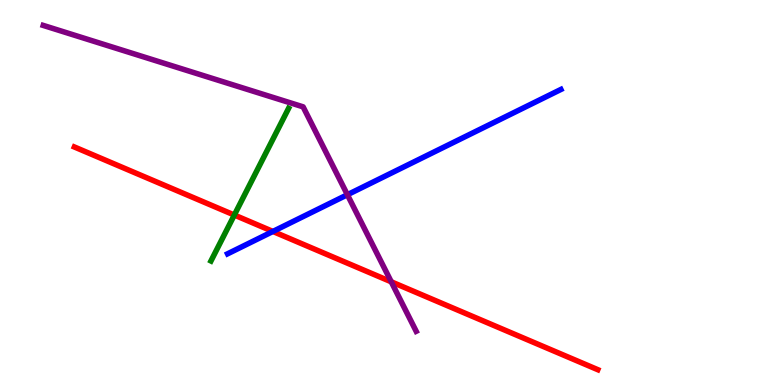[{'lines': ['blue', 'red'], 'intersections': [{'x': 3.52, 'y': 3.99}]}, {'lines': ['green', 'red'], 'intersections': [{'x': 3.02, 'y': 4.41}]}, {'lines': ['purple', 'red'], 'intersections': [{'x': 5.05, 'y': 2.68}]}, {'lines': ['blue', 'green'], 'intersections': []}, {'lines': ['blue', 'purple'], 'intersections': [{'x': 4.48, 'y': 4.94}]}, {'lines': ['green', 'purple'], 'intersections': []}]